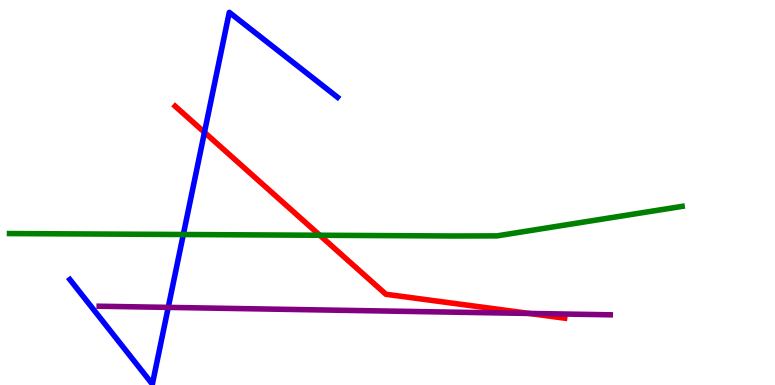[{'lines': ['blue', 'red'], 'intersections': [{'x': 2.64, 'y': 6.56}]}, {'lines': ['green', 'red'], 'intersections': [{'x': 4.13, 'y': 3.89}]}, {'lines': ['purple', 'red'], 'intersections': [{'x': 6.83, 'y': 1.86}]}, {'lines': ['blue', 'green'], 'intersections': [{'x': 2.37, 'y': 3.91}]}, {'lines': ['blue', 'purple'], 'intersections': [{'x': 2.17, 'y': 2.02}]}, {'lines': ['green', 'purple'], 'intersections': []}]